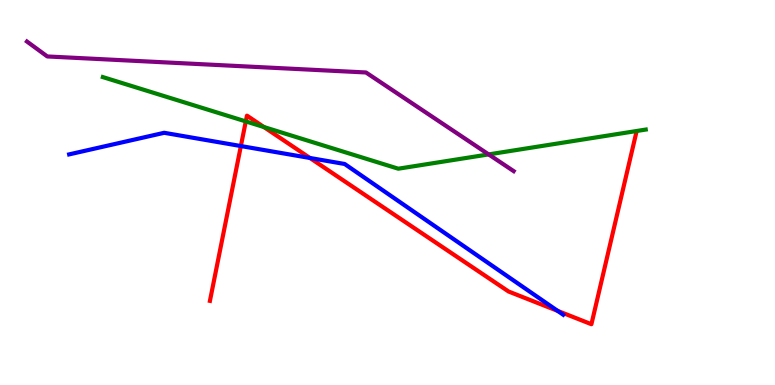[{'lines': ['blue', 'red'], 'intersections': [{'x': 3.11, 'y': 6.21}, {'x': 4.0, 'y': 5.9}, {'x': 7.2, 'y': 1.92}]}, {'lines': ['green', 'red'], 'intersections': [{'x': 3.17, 'y': 6.85}, {'x': 3.41, 'y': 6.7}]}, {'lines': ['purple', 'red'], 'intersections': []}, {'lines': ['blue', 'green'], 'intersections': []}, {'lines': ['blue', 'purple'], 'intersections': []}, {'lines': ['green', 'purple'], 'intersections': [{'x': 6.31, 'y': 5.99}]}]